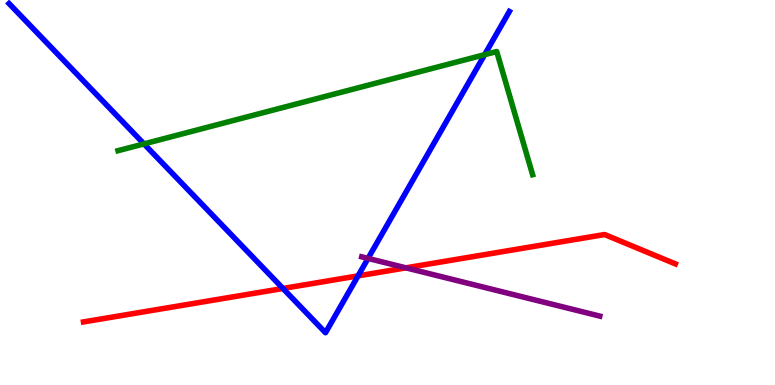[{'lines': ['blue', 'red'], 'intersections': [{'x': 3.65, 'y': 2.51}, {'x': 4.62, 'y': 2.83}]}, {'lines': ['green', 'red'], 'intersections': []}, {'lines': ['purple', 'red'], 'intersections': [{'x': 5.24, 'y': 3.04}]}, {'lines': ['blue', 'green'], 'intersections': [{'x': 1.86, 'y': 6.26}, {'x': 6.25, 'y': 8.58}]}, {'lines': ['blue', 'purple'], 'intersections': [{'x': 4.75, 'y': 3.29}]}, {'lines': ['green', 'purple'], 'intersections': []}]